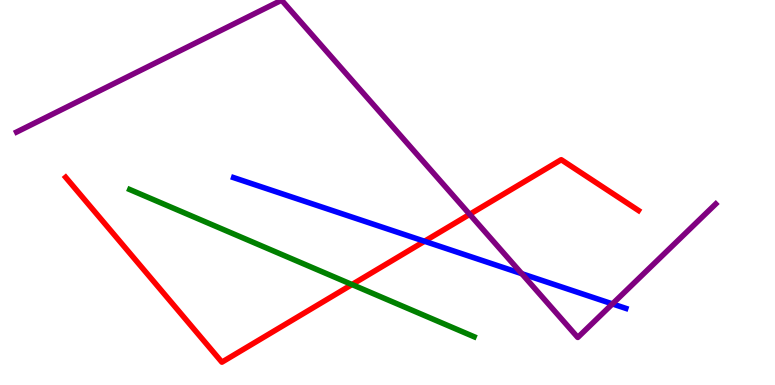[{'lines': ['blue', 'red'], 'intersections': [{'x': 5.48, 'y': 3.73}]}, {'lines': ['green', 'red'], 'intersections': [{'x': 4.54, 'y': 2.61}]}, {'lines': ['purple', 'red'], 'intersections': [{'x': 6.06, 'y': 4.43}]}, {'lines': ['blue', 'green'], 'intersections': []}, {'lines': ['blue', 'purple'], 'intersections': [{'x': 6.73, 'y': 2.89}, {'x': 7.9, 'y': 2.11}]}, {'lines': ['green', 'purple'], 'intersections': []}]